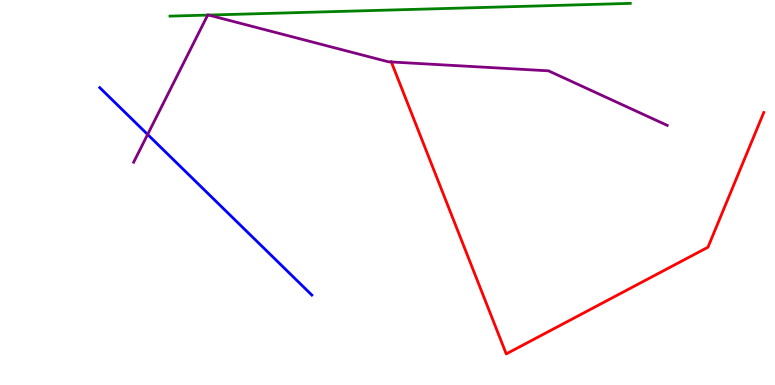[{'lines': ['blue', 'red'], 'intersections': []}, {'lines': ['green', 'red'], 'intersections': []}, {'lines': ['purple', 'red'], 'intersections': [{'x': 5.05, 'y': 8.39}]}, {'lines': ['blue', 'green'], 'intersections': []}, {'lines': ['blue', 'purple'], 'intersections': [{'x': 1.9, 'y': 6.51}]}, {'lines': ['green', 'purple'], 'intersections': [{'x': 2.68, 'y': 9.61}, {'x': 2.69, 'y': 9.61}]}]